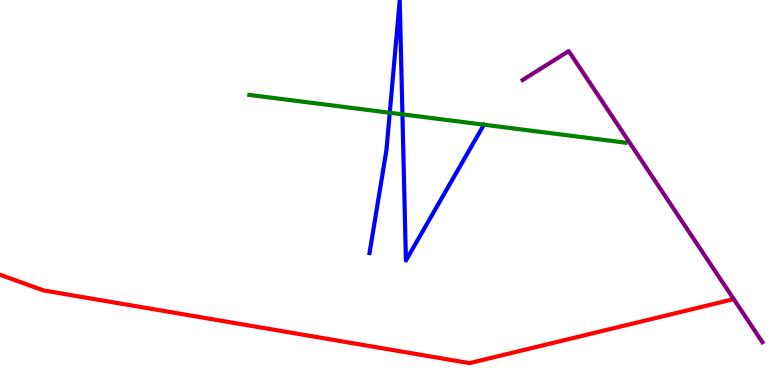[{'lines': ['blue', 'red'], 'intersections': []}, {'lines': ['green', 'red'], 'intersections': []}, {'lines': ['purple', 'red'], 'intersections': []}, {'lines': ['blue', 'green'], 'intersections': [{'x': 5.03, 'y': 7.07}, {'x': 5.19, 'y': 7.03}]}, {'lines': ['blue', 'purple'], 'intersections': []}, {'lines': ['green', 'purple'], 'intersections': []}]